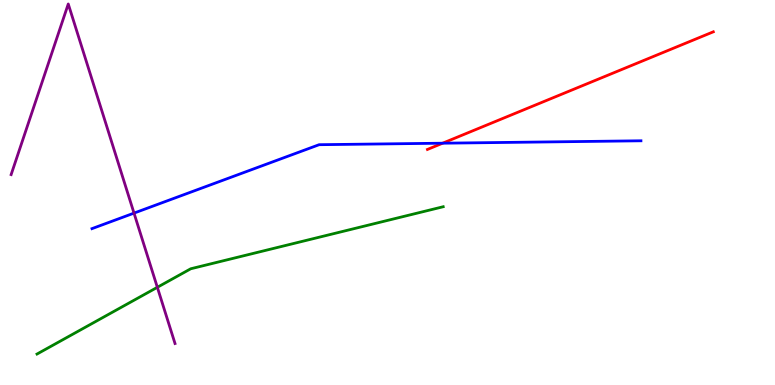[{'lines': ['blue', 'red'], 'intersections': [{'x': 5.71, 'y': 6.28}]}, {'lines': ['green', 'red'], 'intersections': []}, {'lines': ['purple', 'red'], 'intersections': []}, {'lines': ['blue', 'green'], 'intersections': []}, {'lines': ['blue', 'purple'], 'intersections': [{'x': 1.73, 'y': 4.46}]}, {'lines': ['green', 'purple'], 'intersections': [{'x': 2.03, 'y': 2.54}]}]